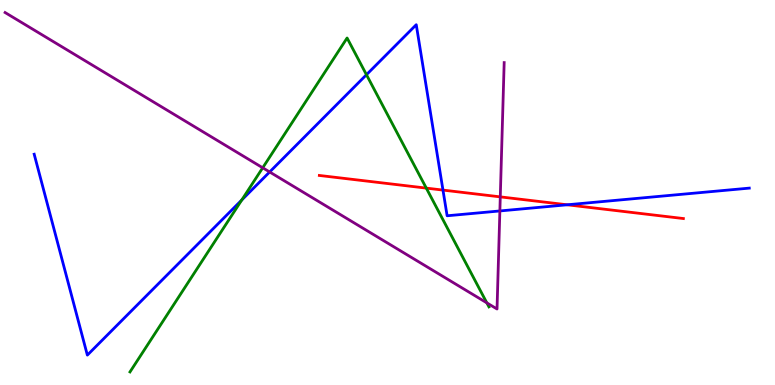[{'lines': ['blue', 'red'], 'intersections': [{'x': 5.72, 'y': 5.06}, {'x': 7.32, 'y': 4.68}]}, {'lines': ['green', 'red'], 'intersections': [{'x': 5.5, 'y': 5.11}]}, {'lines': ['purple', 'red'], 'intersections': [{'x': 6.46, 'y': 4.89}]}, {'lines': ['blue', 'green'], 'intersections': [{'x': 3.12, 'y': 4.81}, {'x': 4.73, 'y': 8.06}]}, {'lines': ['blue', 'purple'], 'intersections': [{'x': 3.48, 'y': 5.53}, {'x': 6.45, 'y': 4.52}]}, {'lines': ['green', 'purple'], 'intersections': [{'x': 3.39, 'y': 5.64}, {'x': 6.28, 'y': 2.13}]}]